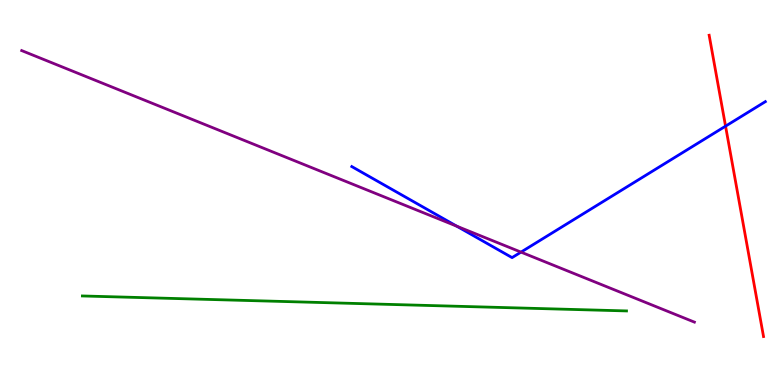[{'lines': ['blue', 'red'], 'intersections': [{'x': 9.36, 'y': 6.72}]}, {'lines': ['green', 'red'], 'intersections': []}, {'lines': ['purple', 'red'], 'intersections': []}, {'lines': ['blue', 'green'], 'intersections': []}, {'lines': ['blue', 'purple'], 'intersections': [{'x': 5.89, 'y': 4.13}, {'x': 6.72, 'y': 3.45}]}, {'lines': ['green', 'purple'], 'intersections': []}]